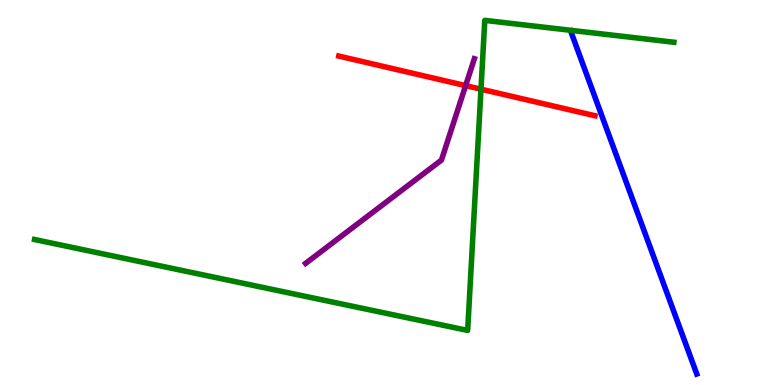[{'lines': ['blue', 'red'], 'intersections': []}, {'lines': ['green', 'red'], 'intersections': [{'x': 6.21, 'y': 7.68}]}, {'lines': ['purple', 'red'], 'intersections': [{'x': 6.01, 'y': 7.78}]}, {'lines': ['blue', 'green'], 'intersections': []}, {'lines': ['blue', 'purple'], 'intersections': []}, {'lines': ['green', 'purple'], 'intersections': []}]